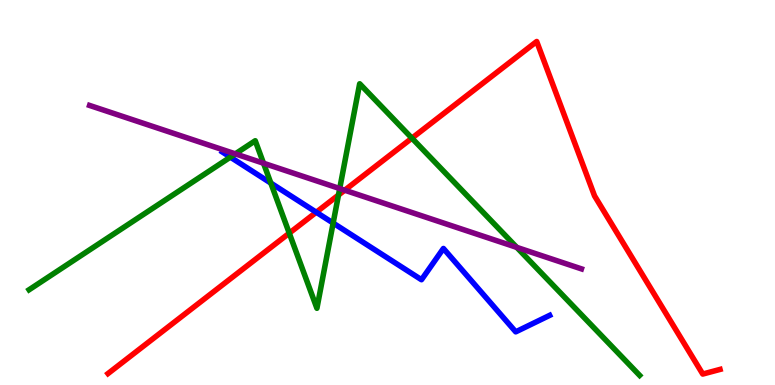[{'lines': ['blue', 'red'], 'intersections': [{'x': 4.08, 'y': 4.49}]}, {'lines': ['green', 'red'], 'intersections': [{'x': 3.73, 'y': 3.94}, {'x': 4.37, 'y': 4.93}, {'x': 5.31, 'y': 6.41}]}, {'lines': ['purple', 'red'], 'intersections': [{'x': 4.45, 'y': 5.06}]}, {'lines': ['blue', 'green'], 'intersections': [{'x': 2.97, 'y': 5.92}, {'x': 3.49, 'y': 5.24}, {'x': 4.3, 'y': 4.21}]}, {'lines': ['blue', 'purple'], 'intersections': []}, {'lines': ['green', 'purple'], 'intersections': [{'x': 3.04, 'y': 6.0}, {'x': 3.4, 'y': 5.76}, {'x': 4.38, 'y': 5.1}, {'x': 6.67, 'y': 3.57}]}]